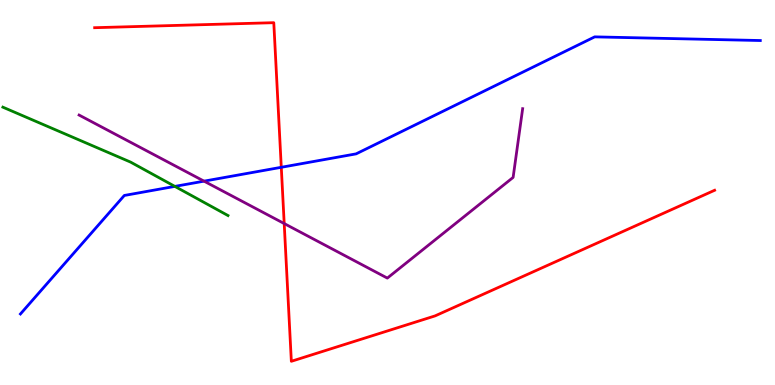[{'lines': ['blue', 'red'], 'intersections': [{'x': 3.63, 'y': 5.65}]}, {'lines': ['green', 'red'], 'intersections': []}, {'lines': ['purple', 'red'], 'intersections': [{'x': 3.67, 'y': 4.19}]}, {'lines': ['blue', 'green'], 'intersections': [{'x': 2.26, 'y': 5.16}]}, {'lines': ['blue', 'purple'], 'intersections': [{'x': 2.63, 'y': 5.29}]}, {'lines': ['green', 'purple'], 'intersections': []}]